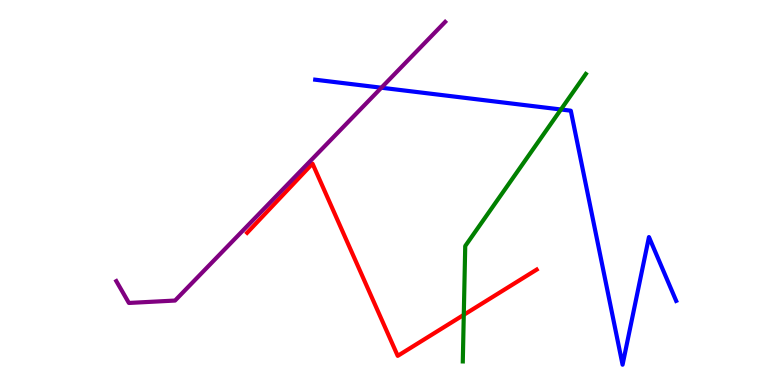[{'lines': ['blue', 'red'], 'intersections': []}, {'lines': ['green', 'red'], 'intersections': [{'x': 5.98, 'y': 1.82}]}, {'lines': ['purple', 'red'], 'intersections': []}, {'lines': ['blue', 'green'], 'intersections': [{'x': 7.24, 'y': 7.16}]}, {'lines': ['blue', 'purple'], 'intersections': [{'x': 4.92, 'y': 7.72}]}, {'lines': ['green', 'purple'], 'intersections': []}]